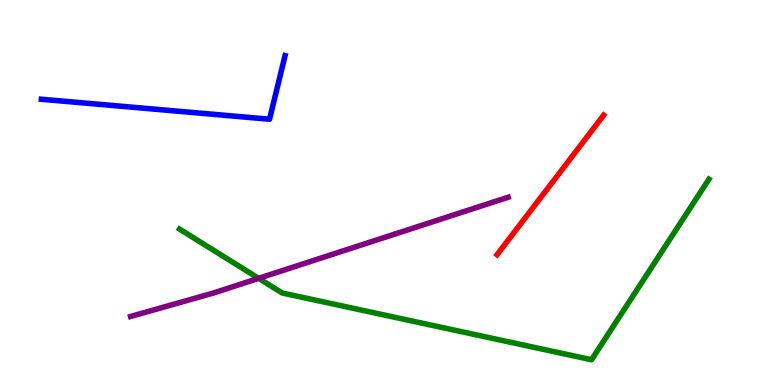[{'lines': ['blue', 'red'], 'intersections': []}, {'lines': ['green', 'red'], 'intersections': []}, {'lines': ['purple', 'red'], 'intersections': []}, {'lines': ['blue', 'green'], 'intersections': []}, {'lines': ['blue', 'purple'], 'intersections': []}, {'lines': ['green', 'purple'], 'intersections': [{'x': 3.34, 'y': 2.77}]}]